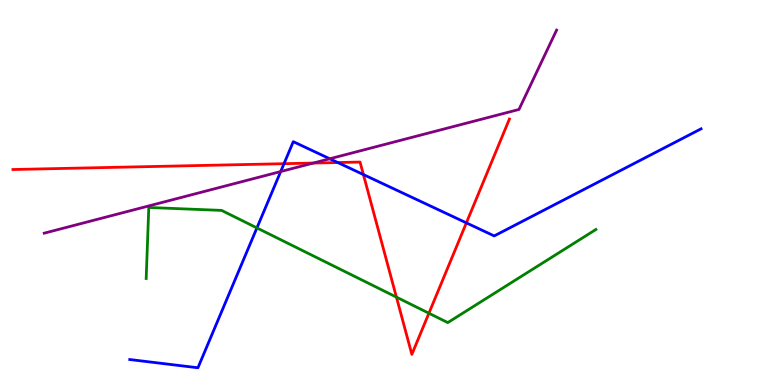[{'lines': ['blue', 'red'], 'intersections': [{'x': 3.66, 'y': 5.75}, {'x': 4.36, 'y': 5.78}, {'x': 4.69, 'y': 5.47}, {'x': 6.02, 'y': 4.21}]}, {'lines': ['green', 'red'], 'intersections': [{'x': 5.12, 'y': 2.28}, {'x': 5.53, 'y': 1.86}]}, {'lines': ['purple', 'red'], 'intersections': [{'x': 4.04, 'y': 5.76}]}, {'lines': ['blue', 'green'], 'intersections': [{'x': 3.32, 'y': 4.08}]}, {'lines': ['blue', 'purple'], 'intersections': [{'x': 3.62, 'y': 5.54}, {'x': 4.25, 'y': 5.88}]}, {'lines': ['green', 'purple'], 'intersections': []}]